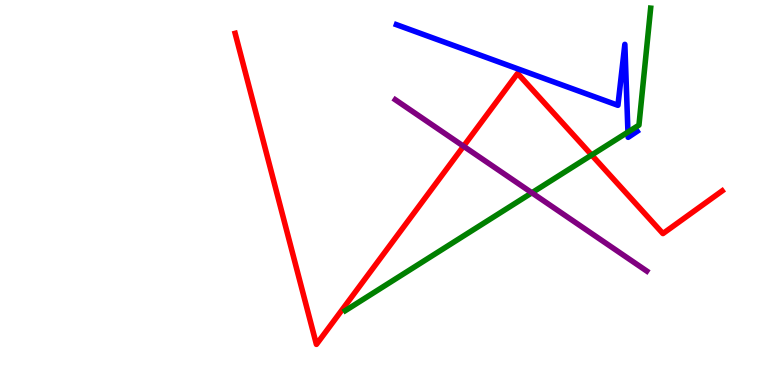[{'lines': ['blue', 'red'], 'intersections': []}, {'lines': ['green', 'red'], 'intersections': [{'x': 7.63, 'y': 5.97}]}, {'lines': ['purple', 'red'], 'intersections': [{'x': 5.98, 'y': 6.2}]}, {'lines': ['blue', 'green'], 'intersections': [{'x': 8.1, 'y': 6.57}]}, {'lines': ['blue', 'purple'], 'intersections': []}, {'lines': ['green', 'purple'], 'intersections': [{'x': 6.86, 'y': 4.99}]}]